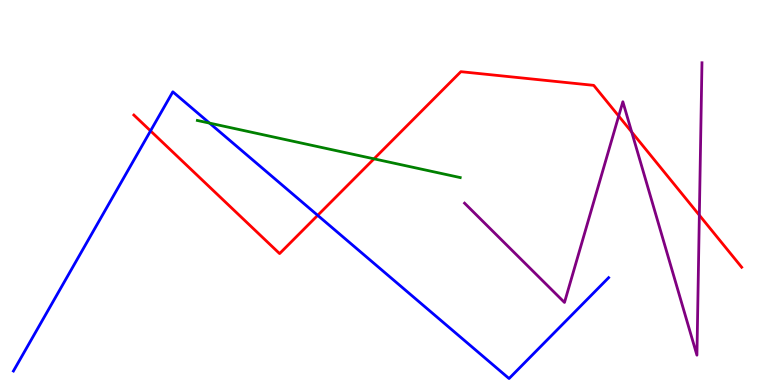[{'lines': ['blue', 'red'], 'intersections': [{'x': 1.94, 'y': 6.6}, {'x': 4.1, 'y': 4.41}]}, {'lines': ['green', 'red'], 'intersections': [{'x': 4.83, 'y': 5.87}]}, {'lines': ['purple', 'red'], 'intersections': [{'x': 7.98, 'y': 6.99}, {'x': 8.15, 'y': 6.57}, {'x': 9.02, 'y': 4.41}]}, {'lines': ['blue', 'green'], 'intersections': [{'x': 2.7, 'y': 6.8}]}, {'lines': ['blue', 'purple'], 'intersections': []}, {'lines': ['green', 'purple'], 'intersections': []}]